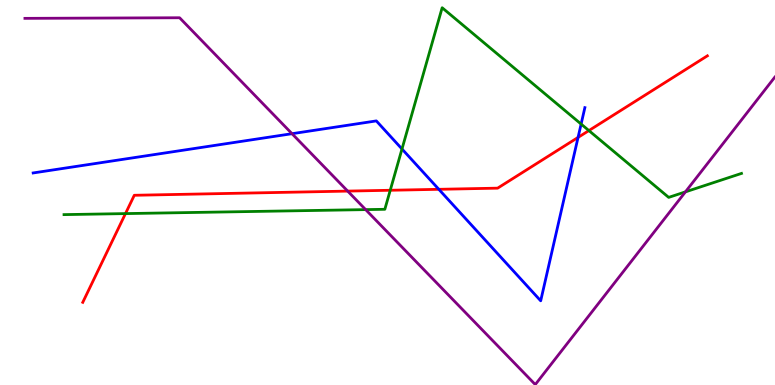[{'lines': ['blue', 'red'], 'intersections': [{'x': 5.66, 'y': 5.08}, {'x': 7.46, 'y': 6.43}]}, {'lines': ['green', 'red'], 'intersections': [{'x': 1.62, 'y': 4.45}, {'x': 5.04, 'y': 5.06}, {'x': 7.6, 'y': 6.61}]}, {'lines': ['purple', 'red'], 'intersections': [{'x': 4.49, 'y': 5.04}]}, {'lines': ['blue', 'green'], 'intersections': [{'x': 5.19, 'y': 6.13}, {'x': 7.5, 'y': 6.78}]}, {'lines': ['blue', 'purple'], 'intersections': [{'x': 3.77, 'y': 6.53}]}, {'lines': ['green', 'purple'], 'intersections': [{'x': 4.72, 'y': 4.56}, {'x': 8.84, 'y': 5.02}]}]